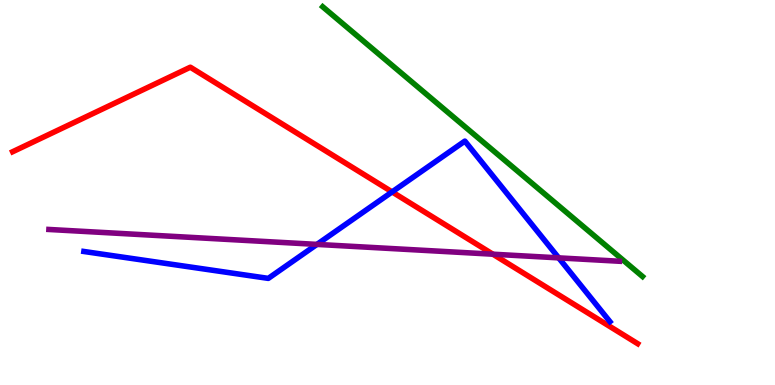[{'lines': ['blue', 'red'], 'intersections': [{'x': 5.06, 'y': 5.02}]}, {'lines': ['green', 'red'], 'intersections': []}, {'lines': ['purple', 'red'], 'intersections': [{'x': 6.36, 'y': 3.4}]}, {'lines': ['blue', 'green'], 'intersections': []}, {'lines': ['blue', 'purple'], 'intersections': [{'x': 4.09, 'y': 3.65}, {'x': 7.21, 'y': 3.3}]}, {'lines': ['green', 'purple'], 'intersections': []}]